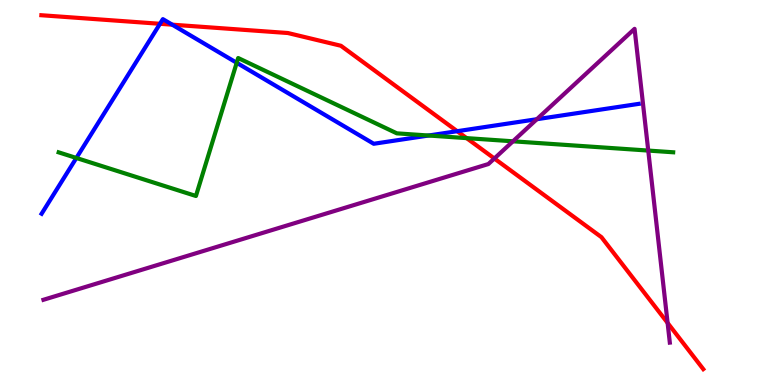[{'lines': ['blue', 'red'], 'intersections': [{'x': 2.06, 'y': 9.38}, {'x': 2.22, 'y': 9.36}, {'x': 5.9, 'y': 6.59}]}, {'lines': ['green', 'red'], 'intersections': [{'x': 6.02, 'y': 6.41}]}, {'lines': ['purple', 'red'], 'intersections': [{'x': 6.38, 'y': 5.88}, {'x': 8.61, 'y': 1.61}]}, {'lines': ['blue', 'green'], 'intersections': [{'x': 0.985, 'y': 5.9}, {'x': 3.05, 'y': 8.37}, {'x': 5.53, 'y': 6.48}]}, {'lines': ['blue', 'purple'], 'intersections': [{'x': 6.93, 'y': 6.9}]}, {'lines': ['green', 'purple'], 'intersections': [{'x': 6.62, 'y': 6.33}, {'x': 8.36, 'y': 6.09}]}]